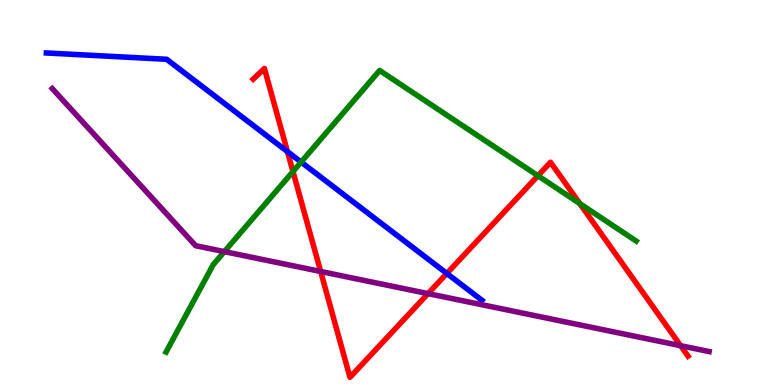[{'lines': ['blue', 'red'], 'intersections': [{'x': 3.71, 'y': 6.06}, {'x': 5.77, 'y': 2.9}]}, {'lines': ['green', 'red'], 'intersections': [{'x': 3.78, 'y': 5.54}, {'x': 6.94, 'y': 5.44}, {'x': 7.48, 'y': 4.71}]}, {'lines': ['purple', 'red'], 'intersections': [{'x': 4.14, 'y': 2.95}, {'x': 5.52, 'y': 2.37}, {'x': 8.78, 'y': 1.02}]}, {'lines': ['blue', 'green'], 'intersections': [{'x': 3.89, 'y': 5.79}]}, {'lines': ['blue', 'purple'], 'intersections': []}, {'lines': ['green', 'purple'], 'intersections': [{'x': 2.89, 'y': 3.46}]}]